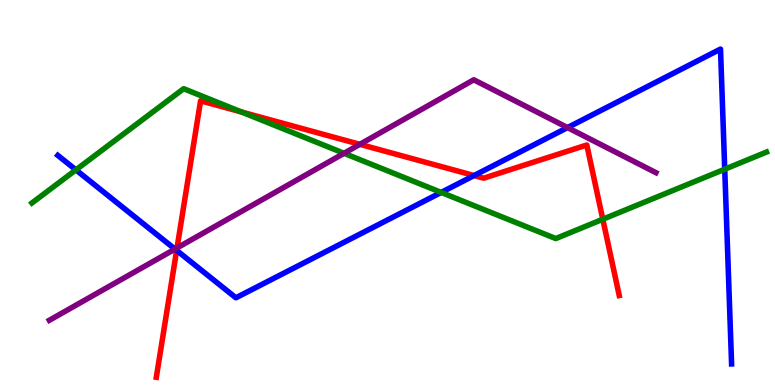[{'lines': ['blue', 'red'], 'intersections': [{'x': 2.28, 'y': 3.5}, {'x': 6.12, 'y': 5.44}]}, {'lines': ['green', 'red'], 'intersections': [{'x': 3.11, 'y': 7.09}, {'x': 7.78, 'y': 4.31}]}, {'lines': ['purple', 'red'], 'intersections': [{'x': 2.28, 'y': 3.56}, {'x': 4.64, 'y': 6.25}]}, {'lines': ['blue', 'green'], 'intersections': [{'x': 0.979, 'y': 5.59}, {'x': 5.69, 'y': 5.0}, {'x': 9.35, 'y': 5.6}]}, {'lines': ['blue', 'purple'], 'intersections': [{'x': 2.26, 'y': 3.53}, {'x': 7.32, 'y': 6.69}]}, {'lines': ['green', 'purple'], 'intersections': [{'x': 4.44, 'y': 6.02}]}]